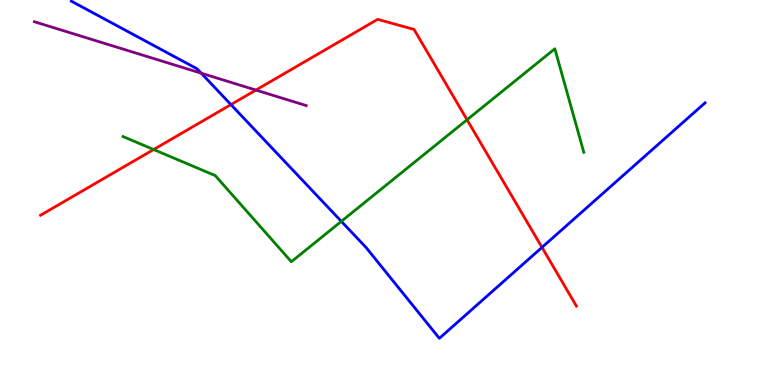[{'lines': ['blue', 'red'], 'intersections': [{'x': 2.98, 'y': 7.28}, {'x': 6.99, 'y': 3.57}]}, {'lines': ['green', 'red'], 'intersections': [{'x': 1.98, 'y': 6.12}, {'x': 6.03, 'y': 6.89}]}, {'lines': ['purple', 'red'], 'intersections': [{'x': 3.3, 'y': 7.66}]}, {'lines': ['blue', 'green'], 'intersections': [{'x': 4.4, 'y': 4.25}]}, {'lines': ['blue', 'purple'], 'intersections': [{'x': 2.6, 'y': 8.1}]}, {'lines': ['green', 'purple'], 'intersections': []}]